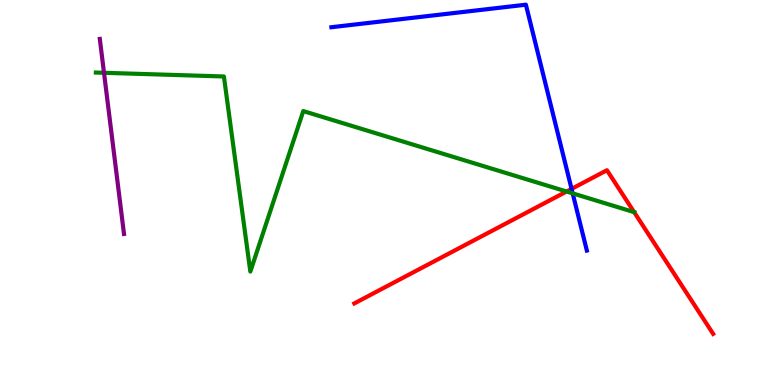[{'lines': ['blue', 'red'], 'intersections': [{'x': 7.37, 'y': 5.09}]}, {'lines': ['green', 'red'], 'intersections': [{'x': 7.31, 'y': 5.03}, {'x': 8.18, 'y': 4.49}]}, {'lines': ['purple', 'red'], 'intersections': []}, {'lines': ['blue', 'green'], 'intersections': [{'x': 7.39, 'y': 4.98}]}, {'lines': ['blue', 'purple'], 'intersections': []}, {'lines': ['green', 'purple'], 'intersections': [{'x': 1.34, 'y': 8.11}]}]